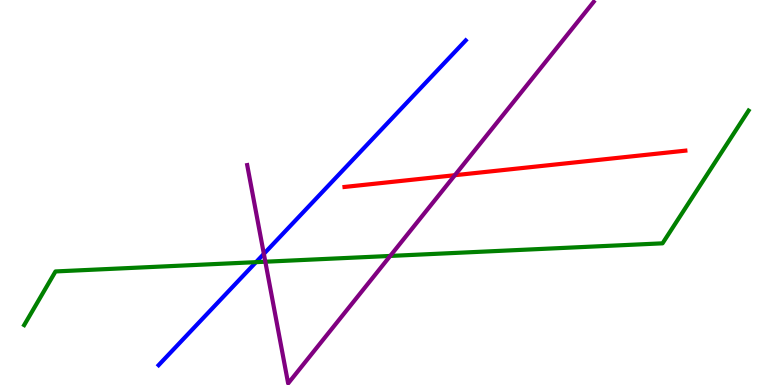[{'lines': ['blue', 'red'], 'intersections': []}, {'lines': ['green', 'red'], 'intersections': []}, {'lines': ['purple', 'red'], 'intersections': [{'x': 5.87, 'y': 5.45}]}, {'lines': ['blue', 'green'], 'intersections': [{'x': 3.3, 'y': 3.19}]}, {'lines': ['blue', 'purple'], 'intersections': [{'x': 3.4, 'y': 3.41}]}, {'lines': ['green', 'purple'], 'intersections': [{'x': 3.42, 'y': 3.2}, {'x': 5.04, 'y': 3.35}]}]